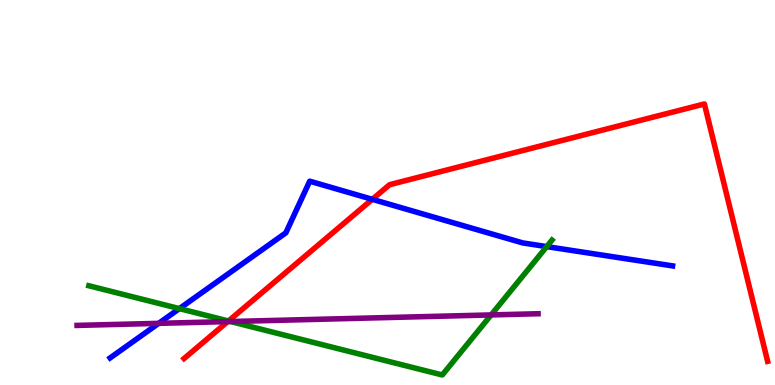[{'lines': ['blue', 'red'], 'intersections': [{'x': 4.8, 'y': 4.82}]}, {'lines': ['green', 'red'], 'intersections': [{'x': 2.95, 'y': 1.66}]}, {'lines': ['purple', 'red'], 'intersections': [{'x': 2.94, 'y': 1.65}]}, {'lines': ['blue', 'green'], 'intersections': [{'x': 2.31, 'y': 1.98}, {'x': 7.05, 'y': 3.59}]}, {'lines': ['blue', 'purple'], 'intersections': [{'x': 2.05, 'y': 1.6}]}, {'lines': ['green', 'purple'], 'intersections': [{'x': 2.98, 'y': 1.65}, {'x': 6.34, 'y': 1.82}]}]